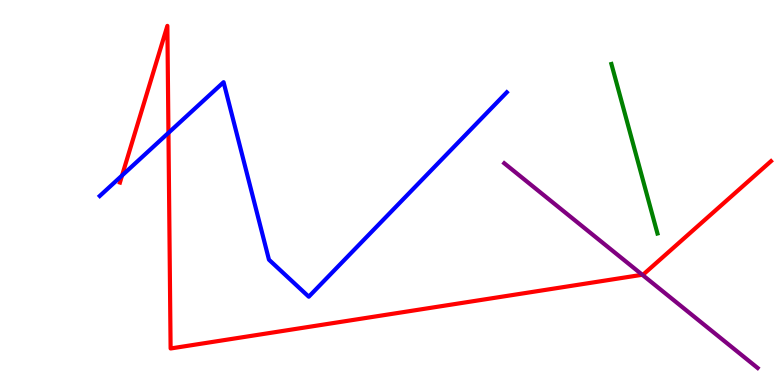[{'lines': ['blue', 'red'], 'intersections': [{'x': 1.58, 'y': 5.44}, {'x': 2.17, 'y': 6.55}]}, {'lines': ['green', 'red'], 'intersections': []}, {'lines': ['purple', 'red'], 'intersections': [{'x': 8.29, 'y': 2.86}]}, {'lines': ['blue', 'green'], 'intersections': []}, {'lines': ['blue', 'purple'], 'intersections': []}, {'lines': ['green', 'purple'], 'intersections': []}]